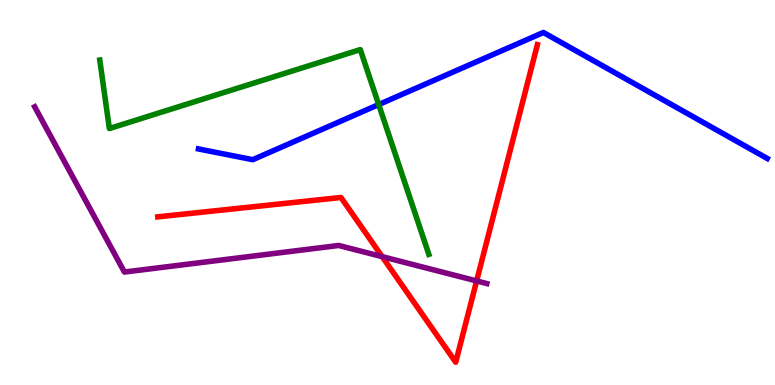[{'lines': ['blue', 'red'], 'intersections': []}, {'lines': ['green', 'red'], 'intersections': []}, {'lines': ['purple', 'red'], 'intersections': [{'x': 4.93, 'y': 3.33}, {'x': 6.15, 'y': 2.7}]}, {'lines': ['blue', 'green'], 'intersections': [{'x': 4.89, 'y': 7.28}]}, {'lines': ['blue', 'purple'], 'intersections': []}, {'lines': ['green', 'purple'], 'intersections': []}]